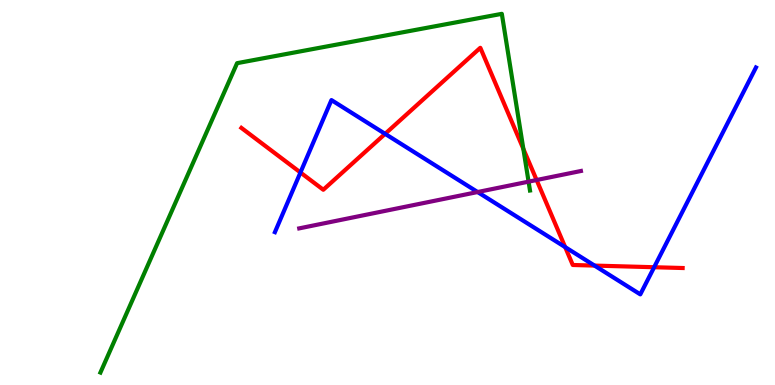[{'lines': ['blue', 'red'], 'intersections': [{'x': 3.88, 'y': 5.52}, {'x': 4.97, 'y': 6.52}, {'x': 7.29, 'y': 3.58}, {'x': 7.67, 'y': 3.1}, {'x': 8.44, 'y': 3.06}]}, {'lines': ['green', 'red'], 'intersections': [{'x': 6.75, 'y': 6.13}]}, {'lines': ['purple', 'red'], 'intersections': [{'x': 6.92, 'y': 5.32}]}, {'lines': ['blue', 'green'], 'intersections': []}, {'lines': ['blue', 'purple'], 'intersections': [{'x': 6.16, 'y': 5.01}]}, {'lines': ['green', 'purple'], 'intersections': [{'x': 6.82, 'y': 5.28}]}]